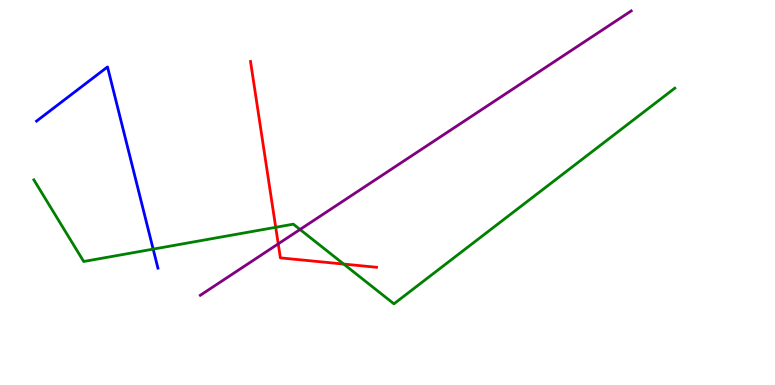[{'lines': ['blue', 'red'], 'intersections': []}, {'lines': ['green', 'red'], 'intersections': [{'x': 3.56, 'y': 4.1}, {'x': 4.44, 'y': 3.14}]}, {'lines': ['purple', 'red'], 'intersections': [{'x': 3.59, 'y': 3.67}]}, {'lines': ['blue', 'green'], 'intersections': [{'x': 1.98, 'y': 3.53}]}, {'lines': ['blue', 'purple'], 'intersections': []}, {'lines': ['green', 'purple'], 'intersections': [{'x': 3.87, 'y': 4.04}]}]